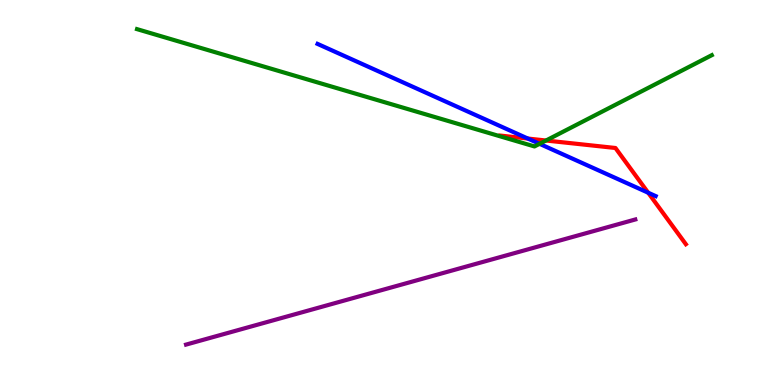[{'lines': ['blue', 'red'], 'intersections': [{'x': 6.81, 'y': 6.4}, {'x': 8.36, 'y': 4.99}]}, {'lines': ['green', 'red'], 'intersections': [{'x': 7.05, 'y': 6.35}]}, {'lines': ['purple', 'red'], 'intersections': []}, {'lines': ['blue', 'green'], 'intersections': [{'x': 6.96, 'y': 6.26}]}, {'lines': ['blue', 'purple'], 'intersections': []}, {'lines': ['green', 'purple'], 'intersections': []}]